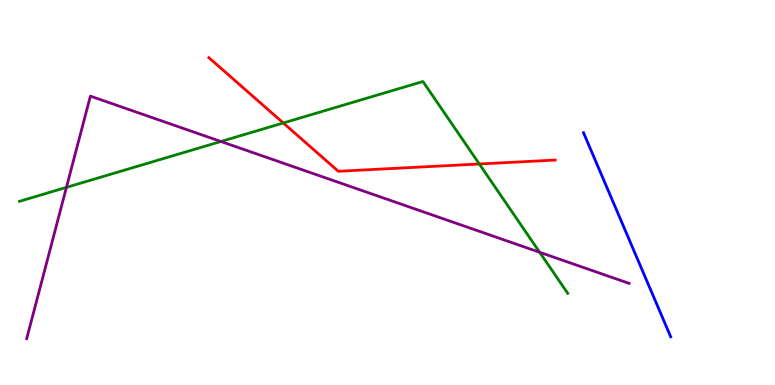[{'lines': ['blue', 'red'], 'intersections': []}, {'lines': ['green', 'red'], 'intersections': [{'x': 3.66, 'y': 6.81}, {'x': 6.18, 'y': 5.74}]}, {'lines': ['purple', 'red'], 'intersections': []}, {'lines': ['blue', 'green'], 'intersections': []}, {'lines': ['blue', 'purple'], 'intersections': []}, {'lines': ['green', 'purple'], 'intersections': [{'x': 0.857, 'y': 5.13}, {'x': 2.85, 'y': 6.32}, {'x': 6.96, 'y': 3.45}]}]